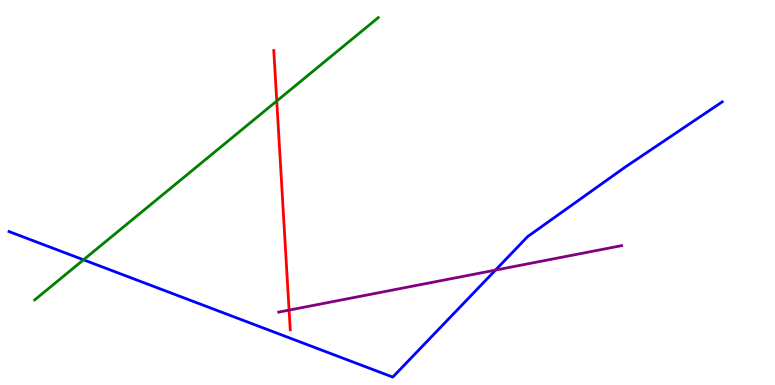[{'lines': ['blue', 'red'], 'intersections': []}, {'lines': ['green', 'red'], 'intersections': [{'x': 3.57, 'y': 7.38}]}, {'lines': ['purple', 'red'], 'intersections': [{'x': 3.73, 'y': 1.95}]}, {'lines': ['blue', 'green'], 'intersections': [{'x': 1.08, 'y': 3.25}]}, {'lines': ['blue', 'purple'], 'intersections': [{'x': 6.39, 'y': 2.98}]}, {'lines': ['green', 'purple'], 'intersections': []}]